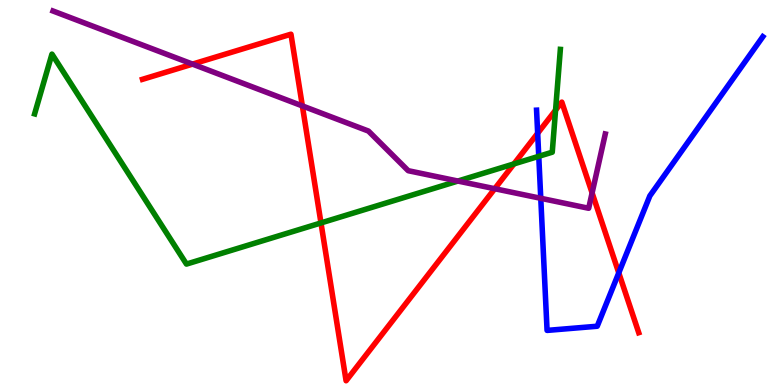[{'lines': ['blue', 'red'], 'intersections': [{'x': 6.94, 'y': 6.54}, {'x': 7.98, 'y': 2.91}]}, {'lines': ['green', 'red'], 'intersections': [{'x': 4.14, 'y': 4.21}, {'x': 6.63, 'y': 5.74}, {'x': 7.17, 'y': 7.14}]}, {'lines': ['purple', 'red'], 'intersections': [{'x': 2.48, 'y': 8.33}, {'x': 3.9, 'y': 7.25}, {'x': 6.38, 'y': 5.1}, {'x': 7.64, 'y': 4.99}]}, {'lines': ['blue', 'green'], 'intersections': [{'x': 6.95, 'y': 5.94}]}, {'lines': ['blue', 'purple'], 'intersections': [{'x': 6.98, 'y': 4.85}]}, {'lines': ['green', 'purple'], 'intersections': [{'x': 5.91, 'y': 5.3}]}]